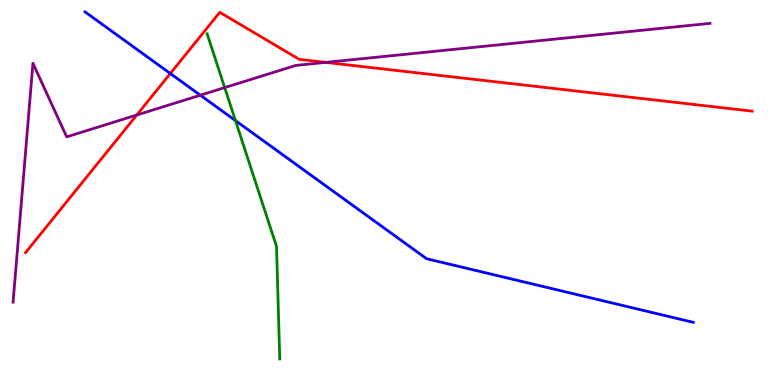[{'lines': ['blue', 'red'], 'intersections': [{'x': 2.2, 'y': 8.09}]}, {'lines': ['green', 'red'], 'intersections': []}, {'lines': ['purple', 'red'], 'intersections': [{'x': 1.76, 'y': 7.01}, {'x': 4.2, 'y': 8.38}]}, {'lines': ['blue', 'green'], 'intersections': [{'x': 3.04, 'y': 6.87}]}, {'lines': ['blue', 'purple'], 'intersections': [{'x': 2.58, 'y': 7.53}]}, {'lines': ['green', 'purple'], 'intersections': [{'x': 2.9, 'y': 7.72}]}]